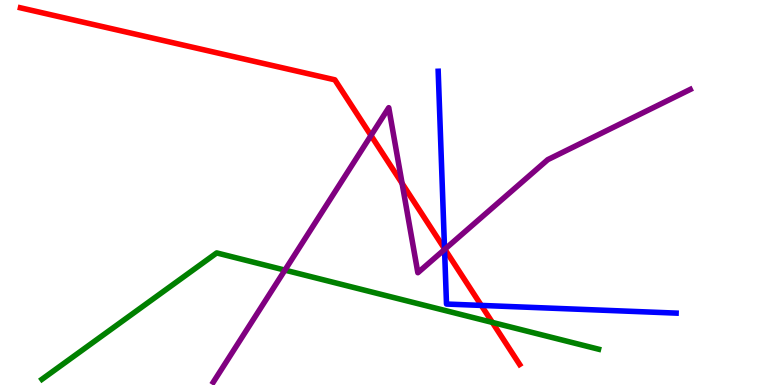[{'lines': ['blue', 'red'], 'intersections': [{'x': 5.74, 'y': 3.54}, {'x': 6.21, 'y': 2.07}]}, {'lines': ['green', 'red'], 'intersections': [{'x': 6.35, 'y': 1.63}]}, {'lines': ['purple', 'red'], 'intersections': [{'x': 4.79, 'y': 6.48}, {'x': 5.19, 'y': 5.24}, {'x': 5.74, 'y': 3.53}]}, {'lines': ['blue', 'green'], 'intersections': []}, {'lines': ['blue', 'purple'], 'intersections': [{'x': 5.74, 'y': 3.52}]}, {'lines': ['green', 'purple'], 'intersections': [{'x': 3.68, 'y': 2.98}]}]